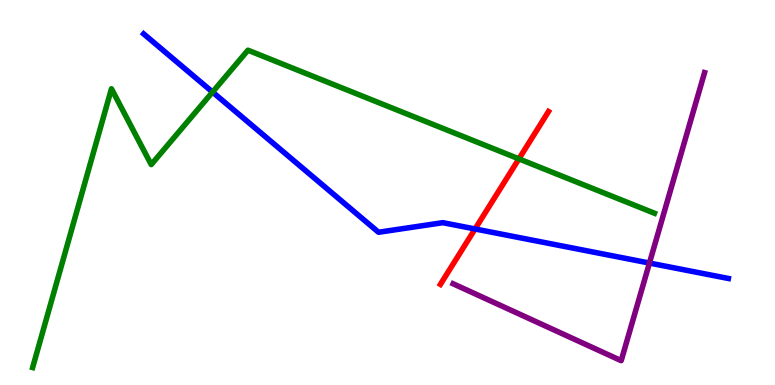[{'lines': ['blue', 'red'], 'intersections': [{'x': 6.13, 'y': 4.05}]}, {'lines': ['green', 'red'], 'intersections': [{'x': 6.7, 'y': 5.87}]}, {'lines': ['purple', 'red'], 'intersections': []}, {'lines': ['blue', 'green'], 'intersections': [{'x': 2.74, 'y': 7.61}]}, {'lines': ['blue', 'purple'], 'intersections': [{'x': 8.38, 'y': 3.17}]}, {'lines': ['green', 'purple'], 'intersections': []}]